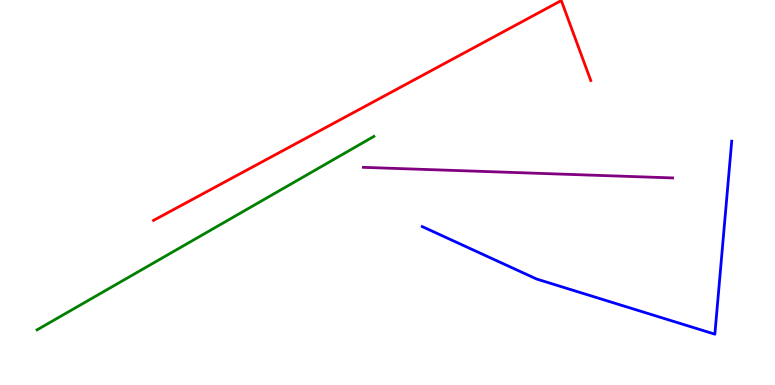[{'lines': ['blue', 'red'], 'intersections': []}, {'lines': ['green', 'red'], 'intersections': []}, {'lines': ['purple', 'red'], 'intersections': []}, {'lines': ['blue', 'green'], 'intersections': []}, {'lines': ['blue', 'purple'], 'intersections': []}, {'lines': ['green', 'purple'], 'intersections': []}]